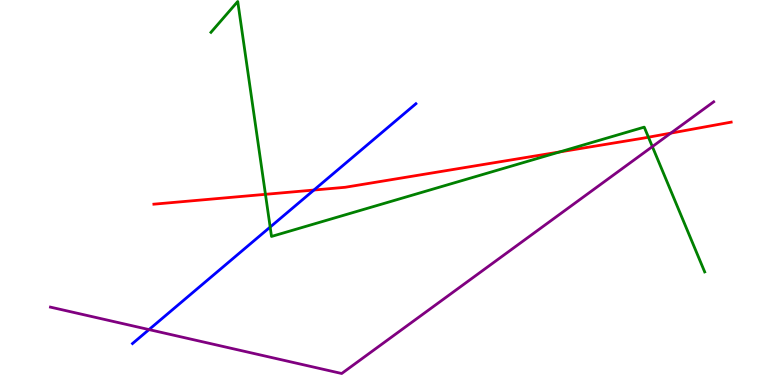[{'lines': ['blue', 'red'], 'intersections': [{'x': 4.05, 'y': 5.06}]}, {'lines': ['green', 'red'], 'intersections': [{'x': 3.43, 'y': 4.95}, {'x': 7.22, 'y': 6.05}, {'x': 8.37, 'y': 6.44}]}, {'lines': ['purple', 'red'], 'intersections': [{'x': 8.66, 'y': 6.54}]}, {'lines': ['blue', 'green'], 'intersections': [{'x': 3.49, 'y': 4.1}]}, {'lines': ['blue', 'purple'], 'intersections': [{'x': 1.92, 'y': 1.44}]}, {'lines': ['green', 'purple'], 'intersections': [{'x': 8.42, 'y': 6.19}]}]